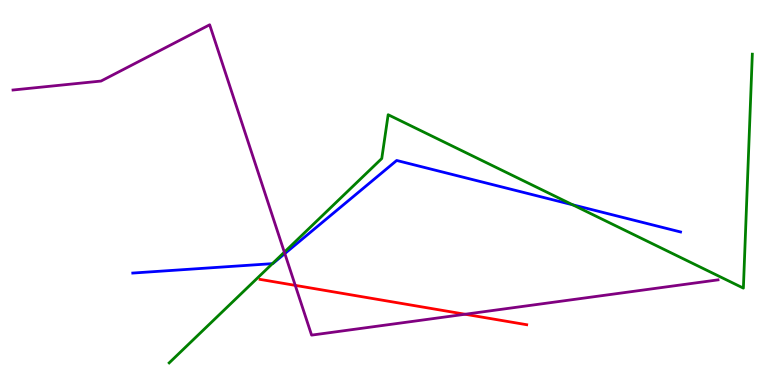[{'lines': ['blue', 'red'], 'intersections': []}, {'lines': ['green', 'red'], 'intersections': []}, {'lines': ['purple', 'red'], 'intersections': [{'x': 3.81, 'y': 2.59}, {'x': 6.0, 'y': 1.84}]}, {'lines': ['blue', 'green'], 'intersections': [{'x': 3.51, 'y': 3.15}, {'x': 7.39, 'y': 4.68}]}, {'lines': ['blue', 'purple'], 'intersections': [{'x': 3.68, 'y': 3.41}]}, {'lines': ['green', 'purple'], 'intersections': [{'x': 3.67, 'y': 3.45}]}]